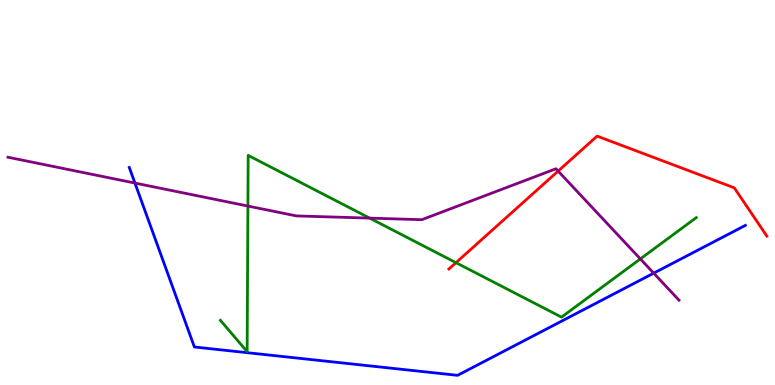[{'lines': ['blue', 'red'], 'intersections': []}, {'lines': ['green', 'red'], 'intersections': [{'x': 5.88, 'y': 3.18}]}, {'lines': ['purple', 'red'], 'intersections': [{'x': 7.2, 'y': 5.56}]}, {'lines': ['blue', 'green'], 'intersections': []}, {'lines': ['blue', 'purple'], 'intersections': [{'x': 1.74, 'y': 5.25}, {'x': 8.43, 'y': 2.9}]}, {'lines': ['green', 'purple'], 'intersections': [{'x': 3.2, 'y': 4.65}, {'x': 4.77, 'y': 4.33}, {'x': 8.26, 'y': 3.27}]}]